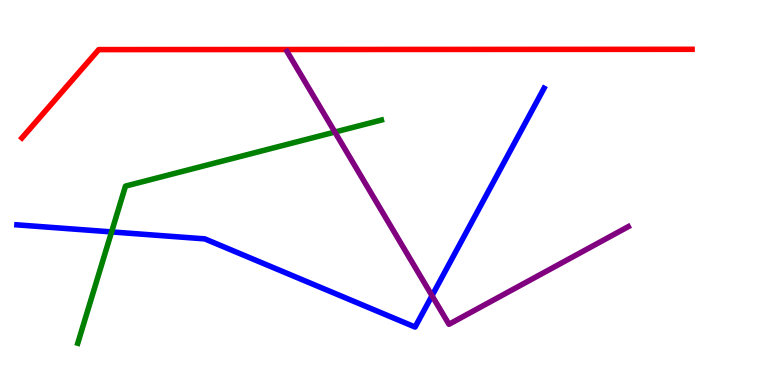[{'lines': ['blue', 'red'], 'intersections': []}, {'lines': ['green', 'red'], 'intersections': []}, {'lines': ['purple', 'red'], 'intersections': []}, {'lines': ['blue', 'green'], 'intersections': [{'x': 1.44, 'y': 3.98}]}, {'lines': ['blue', 'purple'], 'intersections': [{'x': 5.57, 'y': 2.32}]}, {'lines': ['green', 'purple'], 'intersections': [{'x': 4.32, 'y': 6.57}]}]